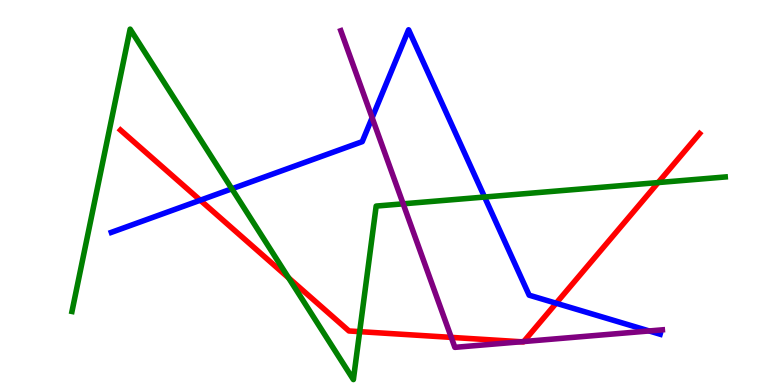[{'lines': ['blue', 'red'], 'intersections': [{'x': 2.58, 'y': 4.8}, {'x': 7.18, 'y': 2.12}]}, {'lines': ['green', 'red'], 'intersections': [{'x': 3.72, 'y': 2.78}, {'x': 4.64, 'y': 1.39}, {'x': 8.49, 'y': 5.26}]}, {'lines': ['purple', 'red'], 'intersections': [{'x': 5.82, 'y': 1.24}, {'x': 6.72, 'y': 1.12}, {'x': 6.76, 'y': 1.13}]}, {'lines': ['blue', 'green'], 'intersections': [{'x': 2.99, 'y': 5.1}, {'x': 6.25, 'y': 4.88}]}, {'lines': ['blue', 'purple'], 'intersections': [{'x': 4.8, 'y': 6.94}, {'x': 8.38, 'y': 1.4}]}, {'lines': ['green', 'purple'], 'intersections': [{'x': 5.2, 'y': 4.71}]}]